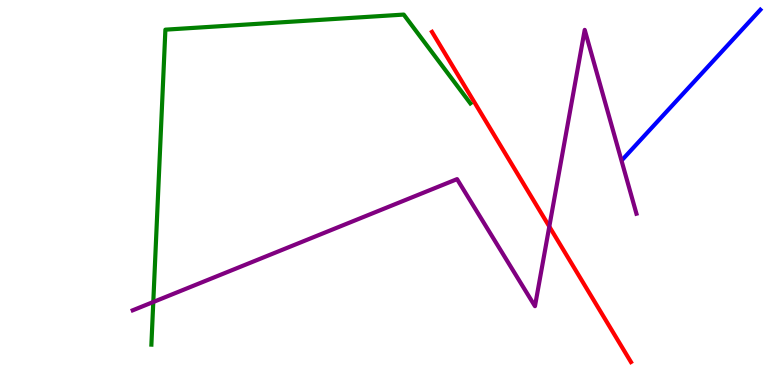[{'lines': ['blue', 'red'], 'intersections': []}, {'lines': ['green', 'red'], 'intersections': []}, {'lines': ['purple', 'red'], 'intersections': [{'x': 7.09, 'y': 4.12}]}, {'lines': ['blue', 'green'], 'intersections': []}, {'lines': ['blue', 'purple'], 'intersections': []}, {'lines': ['green', 'purple'], 'intersections': [{'x': 1.98, 'y': 2.16}]}]